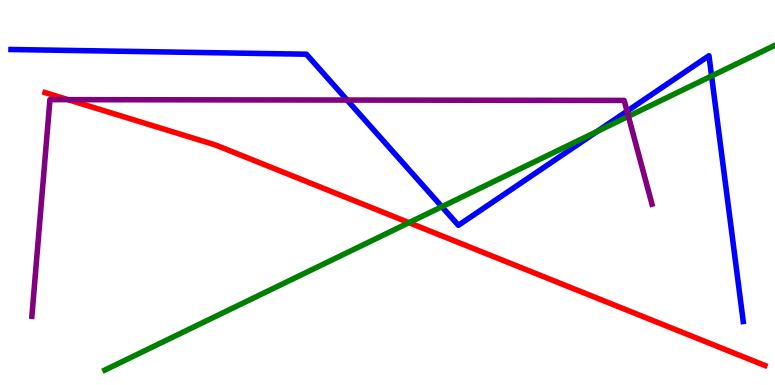[{'lines': ['blue', 'red'], 'intersections': []}, {'lines': ['green', 'red'], 'intersections': [{'x': 5.28, 'y': 4.22}]}, {'lines': ['purple', 'red'], 'intersections': [{'x': 0.879, 'y': 7.41}]}, {'lines': ['blue', 'green'], 'intersections': [{'x': 5.7, 'y': 4.63}, {'x': 7.7, 'y': 6.58}, {'x': 9.18, 'y': 8.03}]}, {'lines': ['blue', 'purple'], 'intersections': [{'x': 4.48, 'y': 7.4}, {'x': 8.09, 'y': 7.11}]}, {'lines': ['green', 'purple'], 'intersections': [{'x': 8.11, 'y': 6.98}]}]